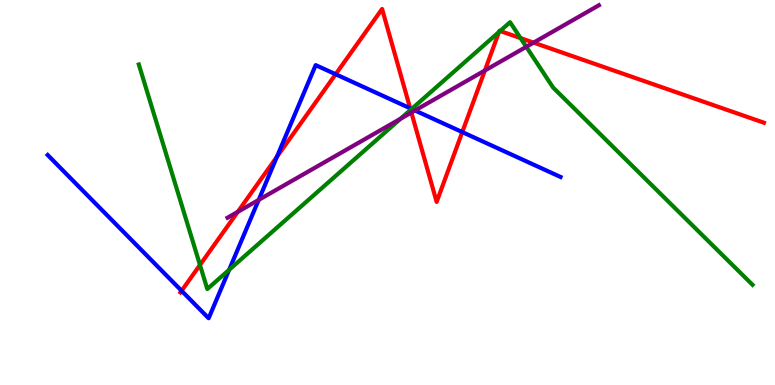[{'lines': ['blue', 'red'], 'intersections': [{'x': 2.34, 'y': 2.45}, {'x': 3.57, 'y': 5.93}, {'x': 4.33, 'y': 8.07}, {'x': 5.29, 'y': 7.19}, {'x': 5.96, 'y': 6.57}]}, {'lines': ['green', 'red'], 'intersections': [{'x': 2.58, 'y': 3.12}, {'x': 5.3, 'y': 7.15}, {'x': 6.44, 'y': 9.17}, {'x': 6.45, 'y': 9.19}, {'x': 6.72, 'y': 9.01}]}, {'lines': ['purple', 'red'], 'intersections': [{'x': 3.07, 'y': 4.5}, {'x': 5.31, 'y': 7.08}, {'x': 6.26, 'y': 8.17}, {'x': 6.88, 'y': 8.89}]}, {'lines': ['blue', 'green'], 'intersections': [{'x': 2.96, 'y': 2.99}, {'x': 5.31, 'y': 7.17}]}, {'lines': ['blue', 'purple'], 'intersections': [{'x': 3.34, 'y': 4.81}, {'x': 5.35, 'y': 7.13}]}, {'lines': ['green', 'purple'], 'intersections': [{'x': 5.17, 'y': 6.92}, {'x': 6.79, 'y': 8.78}]}]